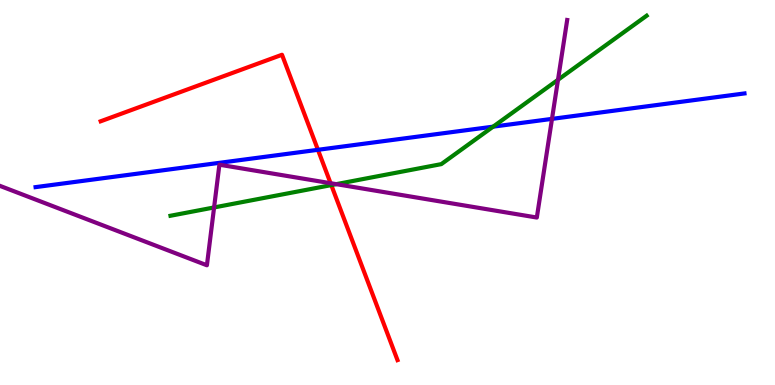[{'lines': ['blue', 'red'], 'intersections': [{'x': 4.1, 'y': 6.11}]}, {'lines': ['green', 'red'], 'intersections': [{'x': 4.27, 'y': 5.19}]}, {'lines': ['purple', 'red'], 'intersections': [{'x': 4.27, 'y': 5.24}]}, {'lines': ['blue', 'green'], 'intersections': [{'x': 6.36, 'y': 6.71}]}, {'lines': ['blue', 'purple'], 'intersections': [{'x': 7.12, 'y': 6.91}]}, {'lines': ['green', 'purple'], 'intersections': [{'x': 2.76, 'y': 4.61}, {'x': 4.34, 'y': 5.22}, {'x': 7.2, 'y': 7.93}]}]